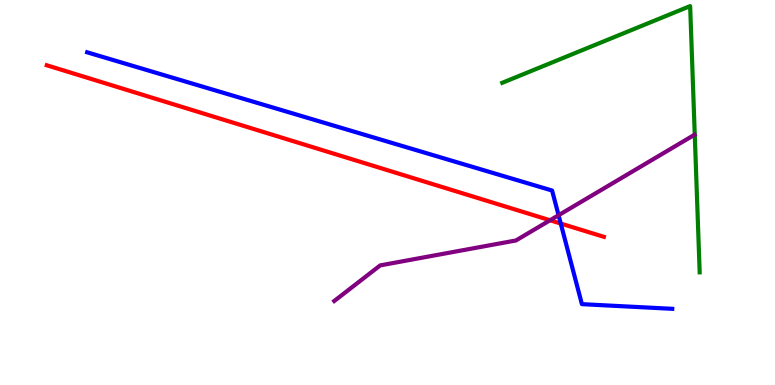[{'lines': ['blue', 'red'], 'intersections': [{'x': 7.24, 'y': 4.19}]}, {'lines': ['green', 'red'], 'intersections': []}, {'lines': ['purple', 'red'], 'intersections': [{'x': 7.1, 'y': 4.28}]}, {'lines': ['blue', 'green'], 'intersections': []}, {'lines': ['blue', 'purple'], 'intersections': [{'x': 7.21, 'y': 4.41}]}, {'lines': ['green', 'purple'], 'intersections': []}]